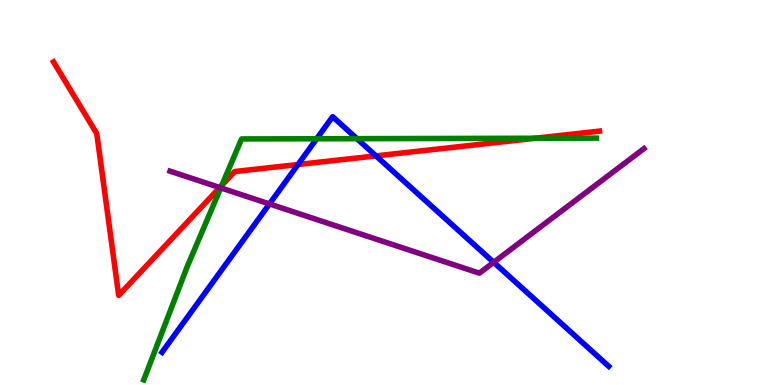[{'lines': ['blue', 'red'], 'intersections': [{'x': 3.85, 'y': 5.73}, {'x': 4.85, 'y': 5.95}]}, {'lines': ['green', 'red'], 'intersections': [{'x': 2.86, 'y': 5.19}, {'x': 6.9, 'y': 6.41}]}, {'lines': ['purple', 'red'], 'intersections': [{'x': 2.84, 'y': 5.13}]}, {'lines': ['blue', 'green'], 'intersections': [{'x': 4.09, 'y': 6.4}, {'x': 4.61, 'y': 6.4}]}, {'lines': ['blue', 'purple'], 'intersections': [{'x': 3.48, 'y': 4.7}, {'x': 6.37, 'y': 3.19}]}, {'lines': ['green', 'purple'], 'intersections': [{'x': 2.85, 'y': 5.12}]}]